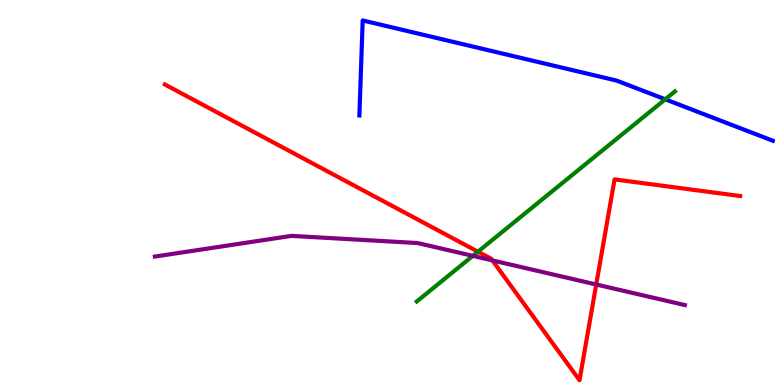[{'lines': ['blue', 'red'], 'intersections': []}, {'lines': ['green', 'red'], 'intersections': [{'x': 6.17, 'y': 3.46}]}, {'lines': ['purple', 'red'], 'intersections': [{'x': 6.35, 'y': 3.24}, {'x': 7.69, 'y': 2.61}]}, {'lines': ['blue', 'green'], 'intersections': [{'x': 8.58, 'y': 7.42}]}, {'lines': ['blue', 'purple'], 'intersections': []}, {'lines': ['green', 'purple'], 'intersections': [{'x': 6.1, 'y': 3.35}]}]